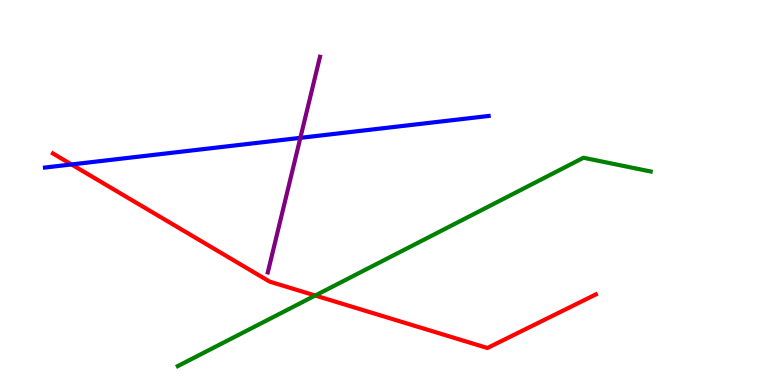[{'lines': ['blue', 'red'], 'intersections': [{'x': 0.923, 'y': 5.73}]}, {'lines': ['green', 'red'], 'intersections': [{'x': 4.07, 'y': 2.32}]}, {'lines': ['purple', 'red'], 'intersections': []}, {'lines': ['blue', 'green'], 'intersections': []}, {'lines': ['blue', 'purple'], 'intersections': [{'x': 3.88, 'y': 6.42}]}, {'lines': ['green', 'purple'], 'intersections': []}]